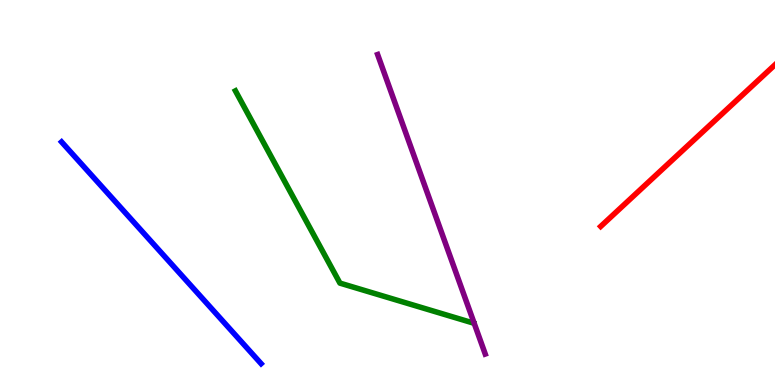[{'lines': ['blue', 'red'], 'intersections': []}, {'lines': ['green', 'red'], 'intersections': []}, {'lines': ['purple', 'red'], 'intersections': []}, {'lines': ['blue', 'green'], 'intersections': []}, {'lines': ['blue', 'purple'], 'intersections': []}, {'lines': ['green', 'purple'], 'intersections': []}]